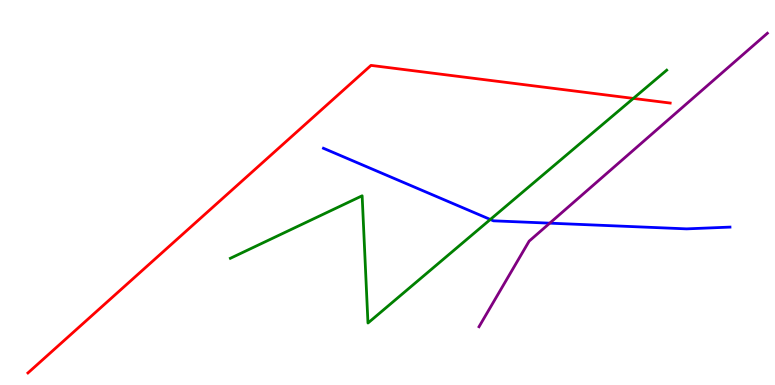[{'lines': ['blue', 'red'], 'intersections': []}, {'lines': ['green', 'red'], 'intersections': [{'x': 8.17, 'y': 7.44}]}, {'lines': ['purple', 'red'], 'intersections': []}, {'lines': ['blue', 'green'], 'intersections': [{'x': 6.33, 'y': 4.3}]}, {'lines': ['blue', 'purple'], 'intersections': [{'x': 7.09, 'y': 4.2}]}, {'lines': ['green', 'purple'], 'intersections': []}]